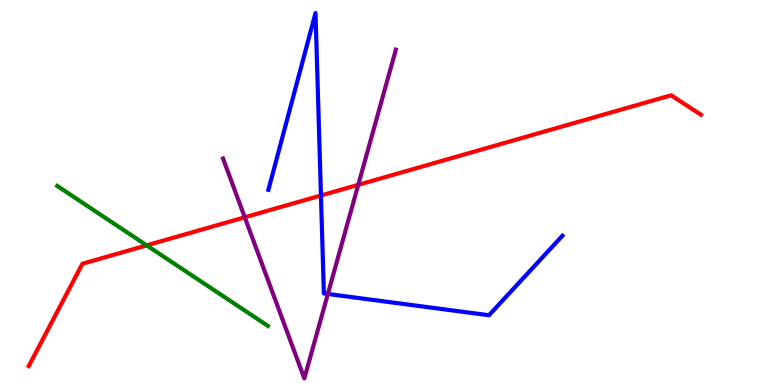[{'lines': ['blue', 'red'], 'intersections': [{'x': 4.14, 'y': 4.92}]}, {'lines': ['green', 'red'], 'intersections': [{'x': 1.89, 'y': 3.63}]}, {'lines': ['purple', 'red'], 'intersections': [{'x': 3.16, 'y': 4.36}, {'x': 4.62, 'y': 5.2}]}, {'lines': ['blue', 'green'], 'intersections': []}, {'lines': ['blue', 'purple'], 'intersections': [{'x': 4.23, 'y': 2.36}]}, {'lines': ['green', 'purple'], 'intersections': []}]